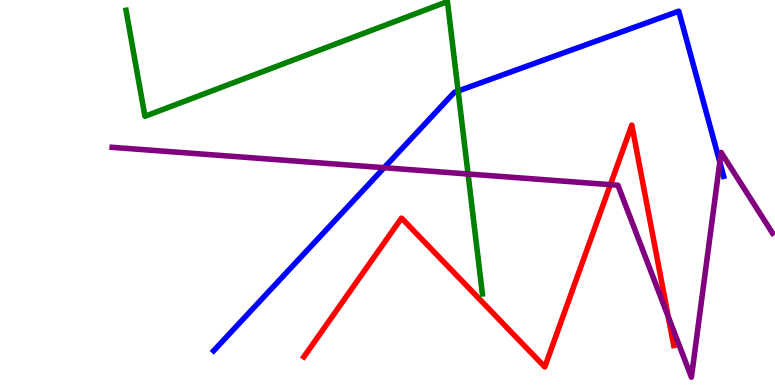[{'lines': ['blue', 'red'], 'intersections': []}, {'lines': ['green', 'red'], 'intersections': []}, {'lines': ['purple', 'red'], 'intersections': [{'x': 7.88, 'y': 5.2}, {'x': 8.62, 'y': 1.77}]}, {'lines': ['blue', 'green'], 'intersections': [{'x': 5.91, 'y': 7.64}]}, {'lines': ['blue', 'purple'], 'intersections': [{'x': 4.96, 'y': 5.64}, {'x': 9.29, 'y': 5.79}]}, {'lines': ['green', 'purple'], 'intersections': [{'x': 6.04, 'y': 5.48}]}]